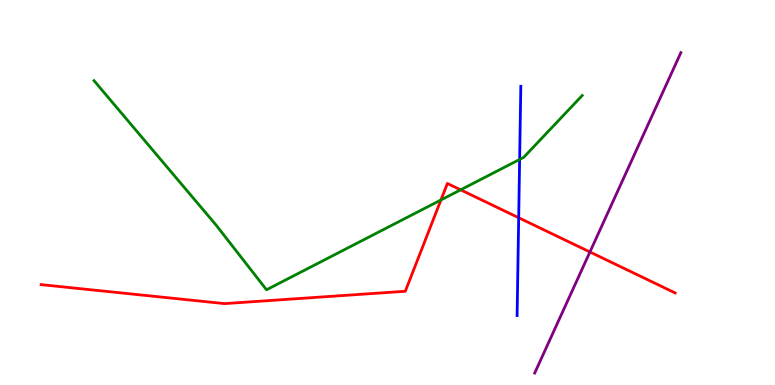[{'lines': ['blue', 'red'], 'intersections': [{'x': 6.69, 'y': 4.34}]}, {'lines': ['green', 'red'], 'intersections': [{'x': 5.69, 'y': 4.81}, {'x': 5.94, 'y': 5.07}]}, {'lines': ['purple', 'red'], 'intersections': [{'x': 7.61, 'y': 3.45}]}, {'lines': ['blue', 'green'], 'intersections': [{'x': 6.7, 'y': 5.86}]}, {'lines': ['blue', 'purple'], 'intersections': []}, {'lines': ['green', 'purple'], 'intersections': []}]